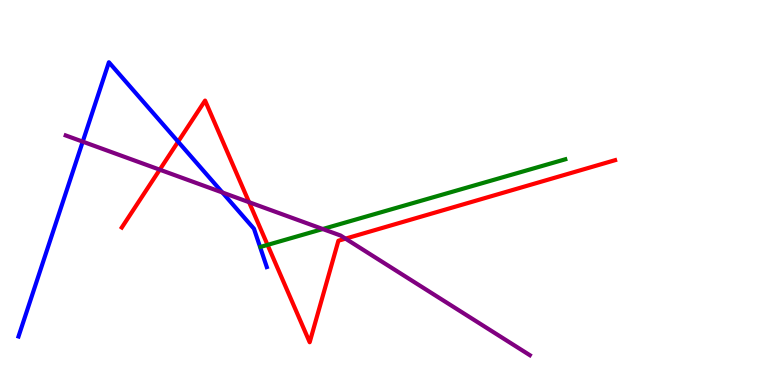[{'lines': ['blue', 'red'], 'intersections': [{'x': 2.3, 'y': 6.32}]}, {'lines': ['green', 'red'], 'intersections': [{'x': 3.45, 'y': 3.64}]}, {'lines': ['purple', 'red'], 'intersections': [{'x': 2.06, 'y': 5.59}, {'x': 3.21, 'y': 4.75}, {'x': 4.46, 'y': 3.8}]}, {'lines': ['blue', 'green'], 'intersections': []}, {'lines': ['blue', 'purple'], 'intersections': [{'x': 1.07, 'y': 6.32}, {'x': 2.87, 'y': 5.0}]}, {'lines': ['green', 'purple'], 'intersections': [{'x': 4.16, 'y': 4.05}]}]